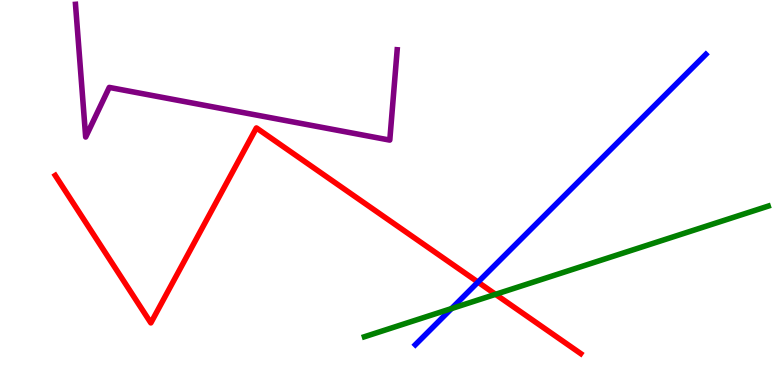[{'lines': ['blue', 'red'], 'intersections': [{'x': 6.17, 'y': 2.67}]}, {'lines': ['green', 'red'], 'intersections': [{'x': 6.39, 'y': 2.36}]}, {'lines': ['purple', 'red'], 'intersections': []}, {'lines': ['blue', 'green'], 'intersections': [{'x': 5.83, 'y': 1.99}]}, {'lines': ['blue', 'purple'], 'intersections': []}, {'lines': ['green', 'purple'], 'intersections': []}]